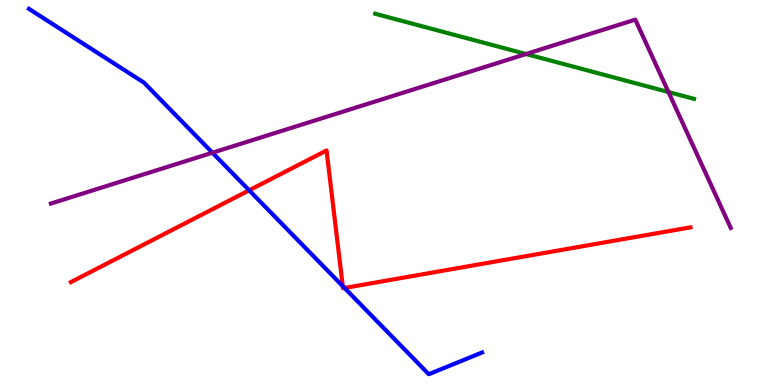[{'lines': ['blue', 'red'], 'intersections': [{'x': 3.21, 'y': 5.06}, {'x': 4.42, 'y': 2.57}, {'x': 4.45, 'y': 2.52}]}, {'lines': ['green', 'red'], 'intersections': []}, {'lines': ['purple', 'red'], 'intersections': []}, {'lines': ['blue', 'green'], 'intersections': []}, {'lines': ['blue', 'purple'], 'intersections': [{'x': 2.74, 'y': 6.03}]}, {'lines': ['green', 'purple'], 'intersections': [{'x': 6.79, 'y': 8.6}, {'x': 8.63, 'y': 7.61}]}]